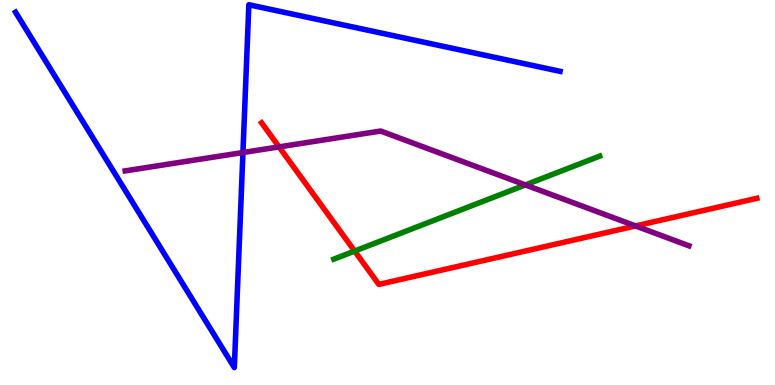[{'lines': ['blue', 'red'], 'intersections': []}, {'lines': ['green', 'red'], 'intersections': [{'x': 4.58, 'y': 3.48}]}, {'lines': ['purple', 'red'], 'intersections': [{'x': 3.6, 'y': 6.18}, {'x': 8.2, 'y': 4.13}]}, {'lines': ['blue', 'green'], 'intersections': []}, {'lines': ['blue', 'purple'], 'intersections': [{'x': 3.13, 'y': 6.04}]}, {'lines': ['green', 'purple'], 'intersections': [{'x': 6.78, 'y': 5.2}]}]